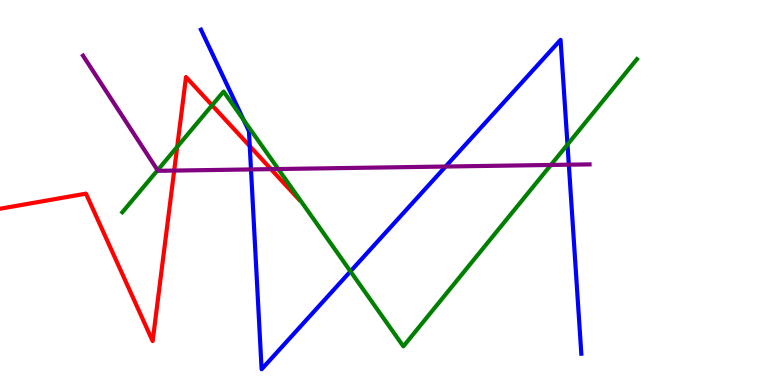[{'lines': ['blue', 'red'], 'intersections': [{'x': 3.22, 'y': 6.2}]}, {'lines': ['green', 'red'], 'intersections': [{'x': 2.29, 'y': 6.19}, {'x': 2.74, 'y': 7.27}]}, {'lines': ['purple', 'red'], 'intersections': [{'x': 2.25, 'y': 5.57}, {'x': 3.5, 'y': 5.61}]}, {'lines': ['blue', 'green'], 'intersections': [{'x': 3.14, 'y': 6.89}, {'x': 4.52, 'y': 2.95}, {'x': 7.32, 'y': 6.25}]}, {'lines': ['blue', 'purple'], 'intersections': [{'x': 3.24, 'y': 5.6}, {'x': 5.75, 'y': 5.67}, {'x': 7.34, 'y': 5.72}]}, {'lines': ['green', 'purple'], 'intersections': [{'x': 2.03, 'y': 5.58}, {'x': 3.59, 'y': 5.61}, {'x': 7.11, 'y': 5.72}]}]